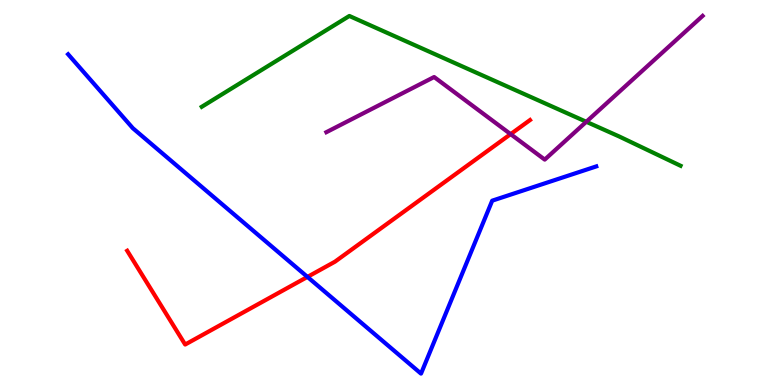[{'lines': ['blue', 'red'], 'intersections': [{'x': 3.97, 'y': 2.81}]}, {'lines': ['green', 'red'], 'intersections': []}, {'lines': ['purple', 'red'], 'intersections': [{'x': 6.59, 'y': 6.52}]}, {'lines': ['blue', 'green'], 'intersections': []}, {'lines': ['blue', 'purple'], 'intersections': []}, {'lines': ['green', 'purple'], 'intersections': [{'x': 7.57, 'y': 6.84}]}]